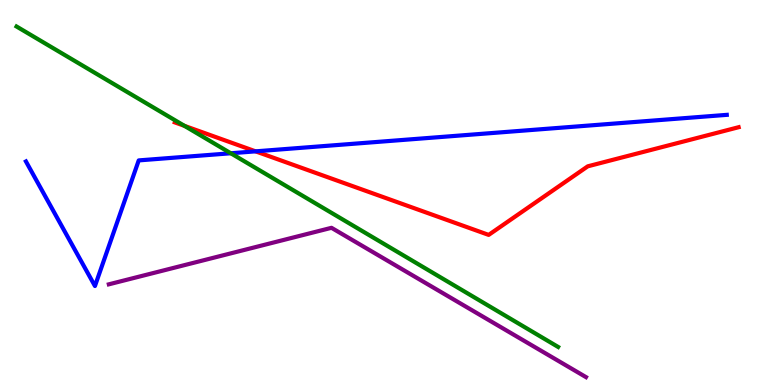[{'lines': ['blue', 'red'], 'intersections': [{'x': 3.3, 'y': 6.07}]}, {'lines': ['green', 'red'], 'intersections': [{'x': 2.38, 'y': 6.73}]}, {'lines': ['purple', 'red'], 'intersections': []}, {'lines': ['blue', 'green'], 'intersections': [{'x': 2.98, 'y': 6.02}]}, {'lines': ['blue', 'purple'], 'intersections': []}, {'lines': ['green', 'purple'], 'intersections': []}]